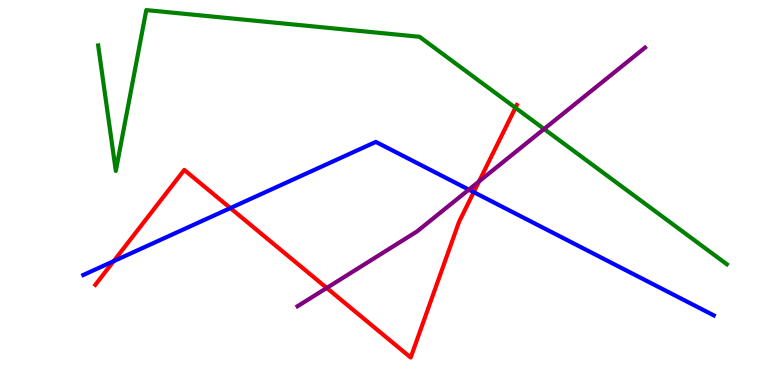[{'lines': ['blue', 'red'], 'intersections': [{'x': 1.47, 'y': 3.22}, {'x': 2.97, 'y': 4.6}, {'x': 6.11, 'y': 5.01}]}, {'lines': ['green', 'red'], 'intersections': [{'x': 6.65, 'y': 7.2}]}, {'lines': ['purple', 'red'], 'intersections': [{'x': 4.22, 'y': 2.52}, {'x': 6.18, 'y': 5.29}]}, {'lines': ['blue', 'green'], 'intersections': []}, {'lines': ['blue', 'purple'], 'intersections': [{'x': 6.05, 'y': 5.07}]}, {'lines': ['green', 'purple'], 'intersections': [{'x': 7.02, 'y': 6.65}]}]